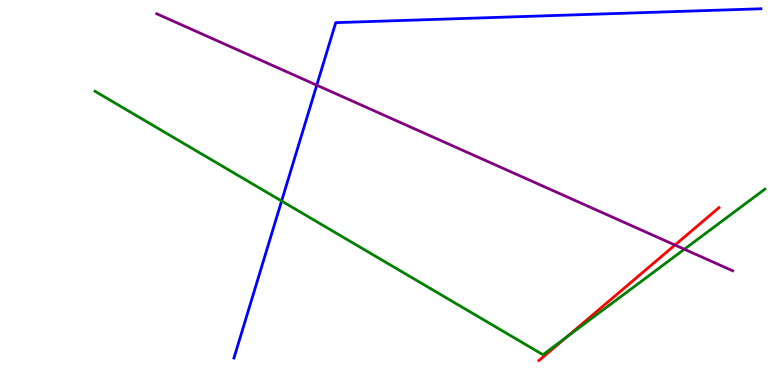[{'lines': ['blue', 'red'], 'intersections': []}, {'lines': ['green', 'red'], 'intersections': [{'x': 7.31, 'y': 1.24}]}, {'lines': ['purple', 'red'], 'intersections': [{'x': 8.71, 'y': 3.64}]}, {'lines': ['blue', 'green'], 'intersections': [{'x': 3.63, 'y': 4.78}]}, {'lines': ['blue', 'purple'], 'intersections': [{'x': 4.09, 'y': 7.79}]}, {'lines': ['green', 'purple'], 'intersections': [{'x': 8.83, 'y': 3.53}]}]